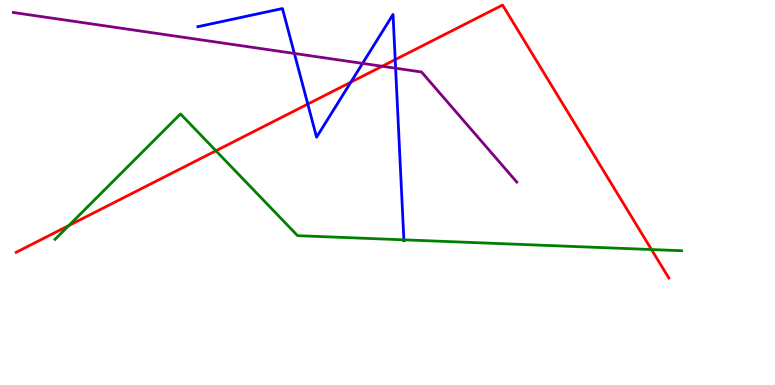[{'lines': ['blue', 'red'], 'intersections': [{'x': 3.97, 'y': 7.3}, {'x': 4.53, 'y': 7.87}, {'x': 5.1, 'y': 8.45}]}, {'lines': ['green', 'red'], 'intersections': [{'x': 0.888, 'y': 4.14}, {'x': 2.79, 'y': 6.08}, {'x': 8.41, 'y': 3.52}]}, {'lines': ['purple', 'red'], 'intersections': [{'x': 4.93, 'y': 8.28}]}, {'lines': ['blue', 'green'], 'intersections': [{'x': 5.21, 'y': 3.77}]}, {'lines': ['blue', 'purple'], 'intersections': [{'x': 3.8, 'y': 8.61}, {'x': 4.68, 'y': 8.35}, {'x': 5.1, 'y': 8.23}]}, {'lines': ['green', 'purple'], 'intersections': []}]